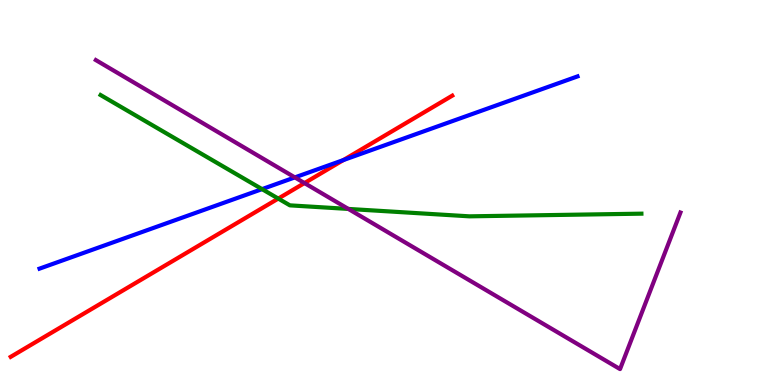[{'lines': ['blue', 'red'], 'intersections': [{'x': 4.43, 'y': 5.84}]}, {'lines': ['green', 'red'], 'intersections': [{'x': 3.59, 'y': 4.84}]}, {'lines': ['purple', 'red'], 'intersections': [{'x': 3.93, 'y': 5.24}]}, {'lines': ['blue', 'green'], 'intersections': [{'x': 3.38, 'y': 5.09}]}, {'lines': ['blue', 'purple'], 'intersections': [{'x': 3.8, 'y': 5.39}]}, {'lines': ['green', 'purple'], 'intersections': [{'x': 4.49, 'y': 4.57}]}]